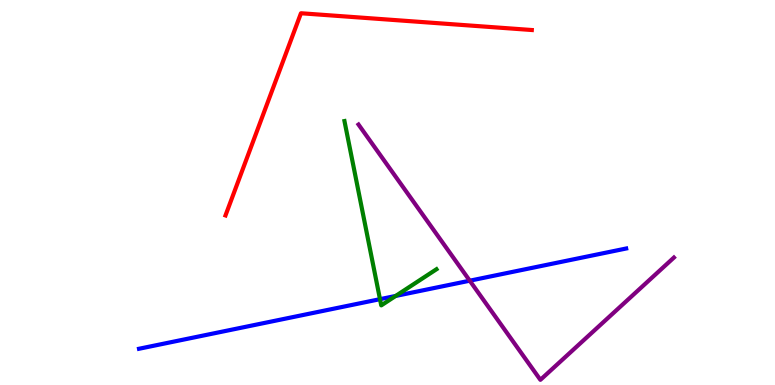[{'lines': ['blue', 'red'], 'intersections': []}, {'lines': ['green', 'red'], 'intersections': []}, {'lines': ['purple', 'red'], 'intersections': []}, {'lines': ['blue', 'green'], 'intersections': [{'x': 4.9, 'y': 2.23}, {'x': 5.11, 'y': 2.31}]}, {'lines': ['blue', 'purple'], 'intersections': [{'x': 6.06, 'y': 2.71}]}, {'lines': ['green', 'purple'], 'intersections': []}]